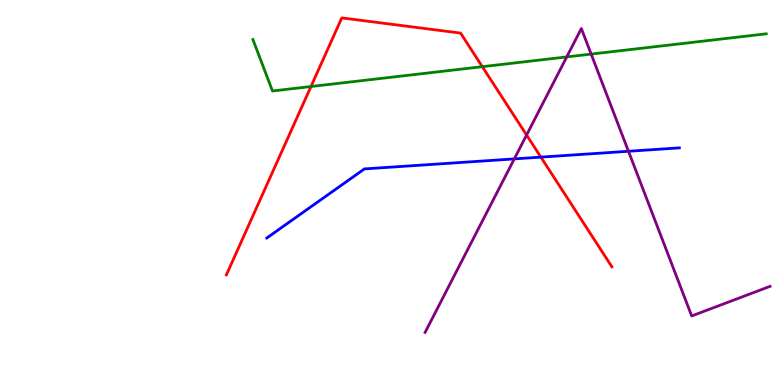[{'lines': ['blue', 'red'], 'intersections': [{'x': 6.98, 'y': 5.92}]}, {'lines': ['green', 'red'], 'intersections': [{'x': 4.01, 'y': 7.75}, {'x': 6.22, 'y': 8.27}]}, {'lines': ['purple', 'red'], 'intersections': [{'x': 6.79, 'y': 6.49}]}, {'lines': ['blue', 'green'], 'intersections': []}, {'lines': ['blue', 'purple'], 'intersections': [{'x': 6.64, 'y': 5.87}, {'x': 8.11, 'y': 6.07}]}, {'lines': ['green', 'purple'], 'intersections': [{'x': 7.31, 'y': 8.52}, {'x': 7.63, 'y': 8.6}]}]